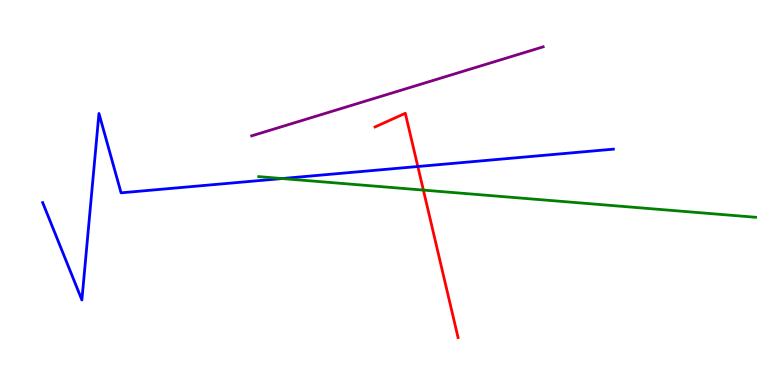[{'lines': ['blue', 'red'], 'intersections': [{'x': 5.39, 'y': 5.68}]}, {'lines': ['green', 'red'], 'intersections': [{'x': 5.46, 'y': 5.06}]}, {'lines': ['purple', 'red'], 'intersections': []}, {'lines': ['blue', 'green'], 'intersections': [{'x': 3.64, 'y': 5.36}]}, {'lines': ['blue', 'purple'], 'intersections': []}, {'lines': ['green', 'purple'], 'intersections': []}]